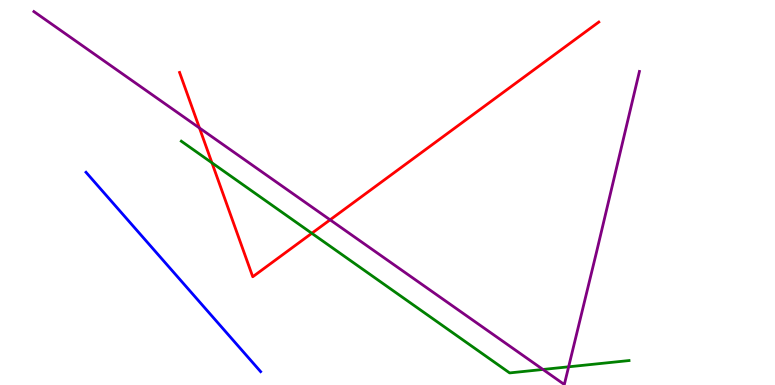[{'lines': ['blue', 'red'], 'intersections': []}, {'lines': ['green', 'red'], 'intersections': [{'x': 2.73, 'y': 5.77}, {'x': 4.02, 'y': 3.94}]}, {'lines': ['purple', 'red'], 'intersections': [{'x': 2.57, 'y': 6.68}, {'x': 4.26, 'y': 4.29}]}, {'lines': ['blue', 'green'], 'intersections': []}, {'lines': ['blue', 'purple'], 'intersections': []}, {'lines': ['green', 'purple'], 'intersections': [{'x': 7.01, 'y': 0.403}, {'x': 7.34, 'y': 0.472}]}]